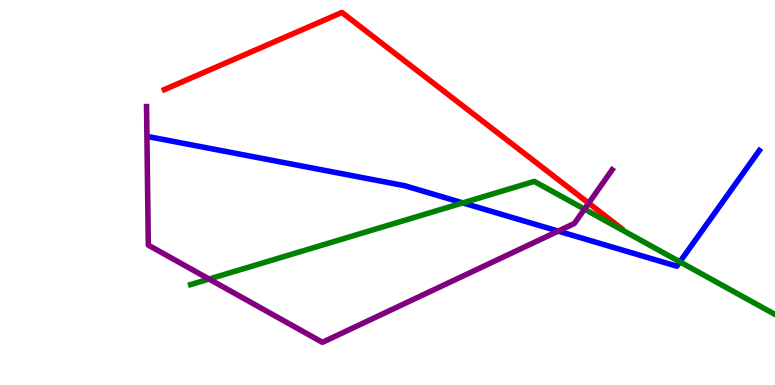[{'lines': ['blue', 'red'], 'intersections': []}, {'lines': ['green', 'red'], 'intersections': []}, {'lines': ['purple', 'red'], 'intersections': [{'x': 7.6, 'y': 4.72}]}, {'lines': ['blue', 'green'], 'intersections': [{'x': 5.97, 'y': 4.73}, {'x': 8.77, 'y': 3.2}]}, {'lines': ['blue', 'purple'], 'intersections': [{'x': 7.2, 'y': 4.0}]}, {'lines': ['green', 'purple'], 'intersections': [{'x': 2.7, 'y': 2.75}, {'x': 7.54, 'y': 4.57}]}]